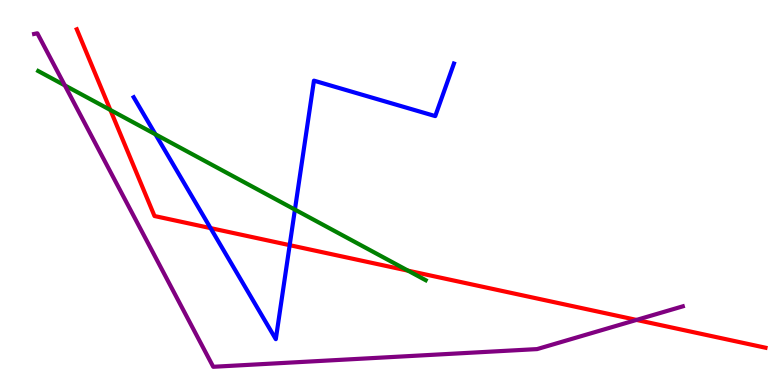[{'lines': ['blue', 'red'], 'intersections': [{'x': 2.72, 'y': 4.08}, {'x': 3.74, 'y': 3.63}]}, {'lines': ['green', 'red'], 'intersections': [{'x': 1.42, 'y': 7.14}, {'x': 5.27, 'y': 2.97}]}, {'lines': ['purple', 'red'], 'intersections': [{'x': 8.21, 'y': 1.69}]}, {'lines': ['blue', 'green'], 'intersections': [{'x': 2.01, 'y': 6.51}, {'x': 3.81, 'y': 4.56}]}, {'lines': ['blue', 'purple'], 'intersections': []}, {'lines': ['green', 'purple'], 'intersections': [{'x': 0.836, 'y': 7.78}]}]